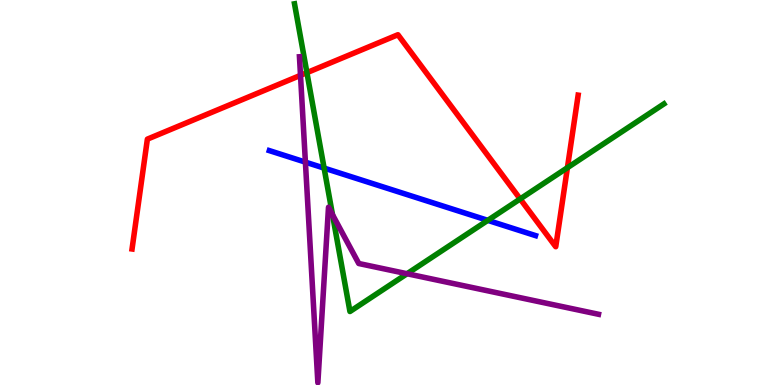[{'lines': ['blue', 'red'], 'intersections': []}, {'lines': ['green', 'red'], 'intersections': [{'x': 3.96, 'y': 8.11}, {'x': 6.71, 'y': 4.83}, {'x': 7.32, 'y': 5.64}]}, {'lines': ['purple', 'red'], 'intersections': [{'x': 3.88, 'y': 8.04}]}, {'lines': ['blue', 'green'], 'intersections': [{'x': 4.18, 'y': 5.63}, {'x': 6.29, 'y': 4.28}]}, {'lines': ['blue', 'purple'], 'intersections': [{'x': 3.94, 'y': 5.79}]}, {'lines': ['green', 'purple'], 'intersections': [{'x': 4.29, 'y': 4.42}, {'x': 5.25, 'y': 2.89}]}]